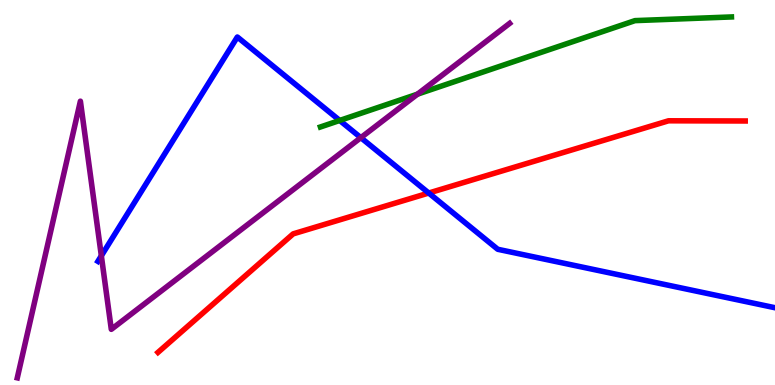[{'lines': ['blue', 'red'], 'intersections': [{'x': 5.53, 'y': 4.99}]}, {'lines': ['green', 'red'], 'intersections': []}, {'lines': ['purple', 'red'], 'intersections': []}, {'lines': ['blue', 'green'], 'intersections': [{'x': 4.38, 'y': 6.87}]}, {'lines': ['blue', 'purple'], 'intersections': [{'x': 1.31, 'y': 3.36}, {'x': 4.66, 'y': 6.42}]}, {'lines': ['green', 'purple'], 'intersections': [{'x': 5.39, 'y': 7.55}]}]